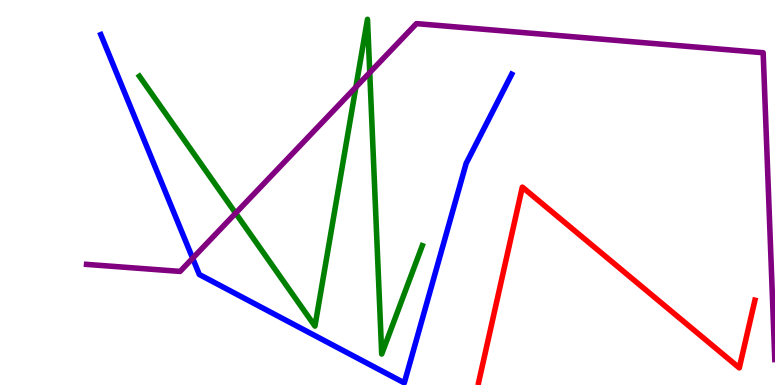[{'lines': ['blue', 'red'], 'intersections': []}, {'lines': ['green', 'red'], 'intersections': []}, {'lines': ['purple', 'red'], 'intersections': []}, {'lines': ['blue', 'green'], 'intersections': []}, {'lines': ['blue', 'purple'], 'intersections': [{'x': 2.49, 'y': 3.29}]}, {'lines': ['green', 'purple'], 'intersections': [{'x': 3.04, 'y': 4.46}, {'x': 4.59, 'y': 7.74}, {'x': 4.77, 'y': 8.11}]}]